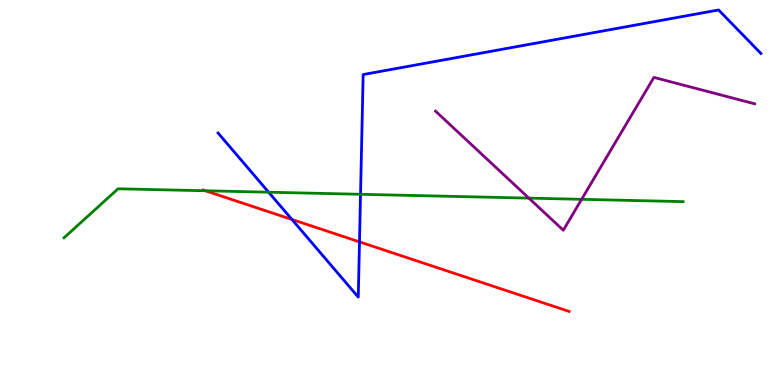[{'lines': ['blue', 'red'], 'intersections': [{'x': 3.77, 'y': 4.3}, {'x': 4.64, 'y': 3.72}]}, {'lines': ['green', 'red'], 'intersections': [{'x': 2.65, 'y': 5.05}]}, {'lines': ['purple', 'red'], 'intersections': []}, {'lines': ['blue', 'green'], 'intersections': [{'x': 3.47, 'y': 5.01}, {'x': 4.65, 'y': 4.95}]}, {'lines': ['blue', 'purple'], 'intersections': []}, {'lines': ['green', 'purple'], 'intersections': [{'x': 6.82, 'y': 4.85}, {'x': 7.5, 'y': 4.82}]}]